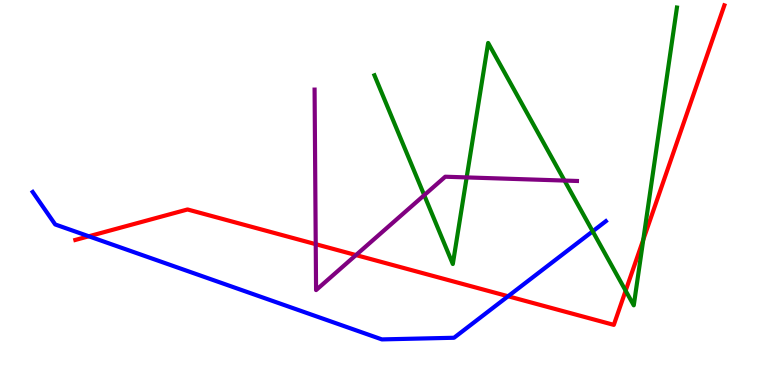[{'lines': ['blue', 'red'], 'intersections': [{'x': 1.15, 'y': 3.86}, {'x': 6.56, 'y': 2.31}]}, {'lines': ['green', 'red'], 'intersections': [{'x': 8.07, 'y': 2.45}, {'x': 8.3, 'y': 3.77}]}, {'lines': ['purple', 'red'], 'intersections': [{'x': 4.07, 'y': 3.66}, {'x': 4.59, 'y': 3.37}]}, {'lines': ['blue', 'green'], 'intersections': [{'x': 7.65, 'y': 3.99}]}, {'lines': ['blue', 'purple'], 'intersections': []}, {'lines': ['green', 'purple'], 'intersections': [{'x': 5.47, 'y': 4.93}, {'x': 6.02, 'y': 5.39}, {'x': 7.28, 'y': 5.31}]}]